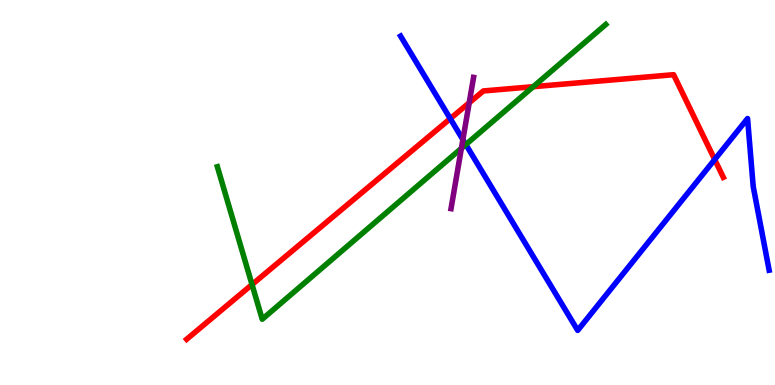[{'lines': ['blue', 'red'], 'intersections': [{'x': 5.81, 'y': 6.92}, {'x': 9.22, 'y': 5.86}]}, {'lines': ['green', 'red'], 'intersections': [{'x': 3.25, 'y': 2.61}, {'x': 6.88, 'y': 7.75}]}, {'lines': ['purple', 'red'], 'intersections': [{'x': 6.05, 'y': 7.33}]}, {'lines': ['blue', 'green'], 'intersections': [{'x': 6.01, 'y': 6.25}]}, {'lines': ['blue', 'purple'], 'intersections': [{'x': 5.97, 'y': 6.37}]}, {'lines': ['green', 'purple'], 'intersections': [{'x': 5.95, 'y': 6.15}]}]